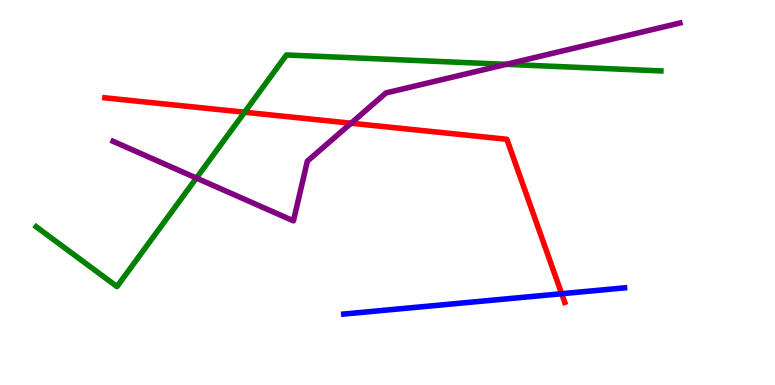[{'lines': ['blue', 'red'], 'intersections': [{'x': 7.25, 'y': 2.37}]}, {'lines': ['green', 'red'], 'intersections': [{'x': 3.16, 'y': 7.08}]}, {'lines': ['purple', 'red'], 'intersections': [{'x': 4.53, 'y': 6.8}]}, {'lines': ['blue', 'green'], 'intersections': []}, {'lines': ['blue', 'purple'], 'intersections': []}, {'lines': ['green', 'purple'], 'intersections': [{'x': 2.53, 'y': 5.38}, {'x': 6.53, 'y': 8.33}]}]